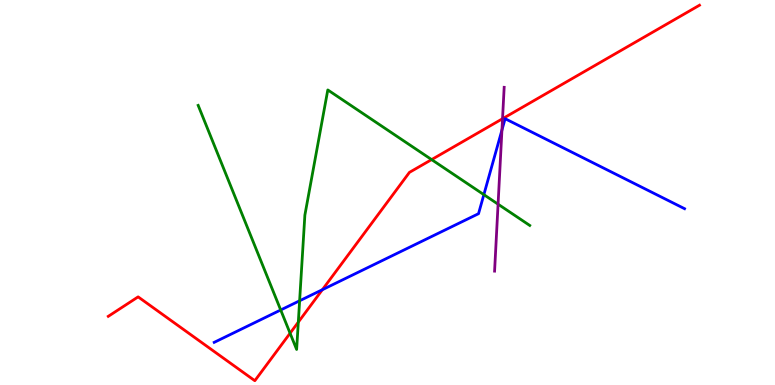[{'lines': ['blue', 'red'], 'intersections': [{'x': 4.16, 'y': 2.48}]}, {'lines': ['green', 'red'], 'intersections': [{'x': 3.74, 'y': 1.34}, {'x': 3.85, 'y': 1.63}, {'x': 5.57, 'y': 5.85}]}, {'lines': ['purple', 'red'], 'intersections': [{'x': 6.48, 'y': 6.92}]}, {'lines': ['blue', 'green'], 'intersections': [{'x': 3.62, 'y': 1.95}, {'x': 3.87, 'y': 2.19}, {'x': 6.24, 'y': 4.94}]}, {'lines': ['blue', 'purple'], 'intersections': [{'x': 6.48, 'y': 6.62}]}, {'lines': ['green', 'purple'], 'intersections': [{'x': 6.43, 'y': 4.7}]}]